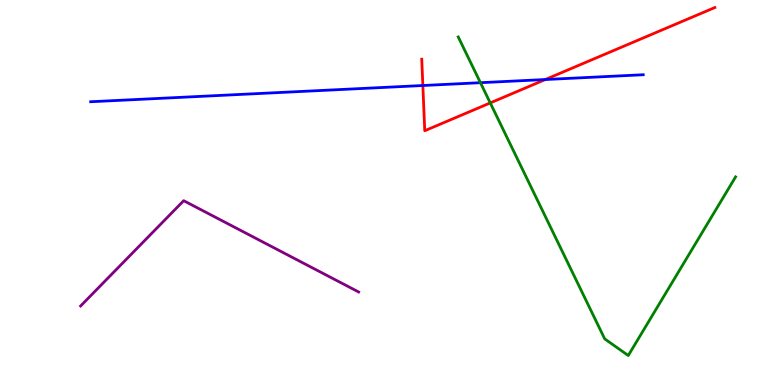[{'lines': ['blue', 'red'], 'intersections': [{'x': 5.46, 'y': 7.78}, {'x': 7.04, 'y': 7.93}]}, {'lines': ['green', 'red'], 'intersections': [{'x': 6.33, 'y': 7.33}]}, {'lines': ['purple', 'red'], 'intersections': []}, {'lines': ['blue', 'green'], 'intersections': [{'x': 6.2, 'y': 7.85}]}, {'lines': ['blue', 'purple'], 'intersections': []}, {'lines': ['green', 'purple'], 'intersections': []}]